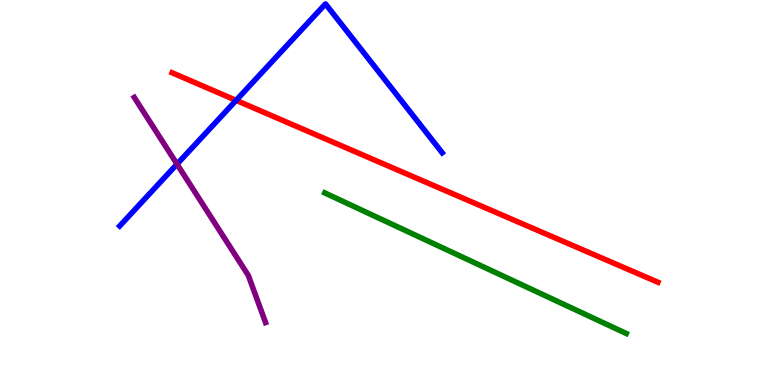[{'lines': ['blue', 'red'], 'intersections': [{'x': 3.05, 'y': 7.39}]}, {'lines': ['green', 'red'], 'intersections': []}, {'lines': ['purple', 'red'], 'intersections': []}, {'lines': ['blue', 'green'], 'intersections': []}, {'lines': ['blue', 'purple'], 'intersections': [{'x': 2.28, 'y': 5.74}]}, {'lines': ['green', 'purple'], 'intersections': []}]